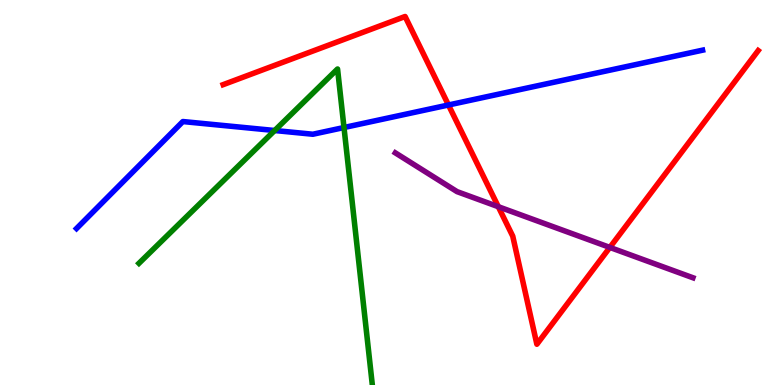[{'lines': ['blue', 'red'], 'intersections': [{'x': 5.79, 'y': 7.27}]}, {'lines': ['green', 'red'], 'intersections': []}, {'lines': ['purple', 'red'], 'intersections': [{'x': 6.43, 'y': 4.63}, {'x': 7.87, 'y': 3.57}]}, {'lines': ['blue', 'green'], 'intersections': [{'x': 3.54, 'y': 6.61}, {'x': 4.44, 'y': 6.69}]}, {'lines': ['blue', 'purple'], 'intersections': []}, {'lines': ['green', 'purple'], 'intersections': []}]